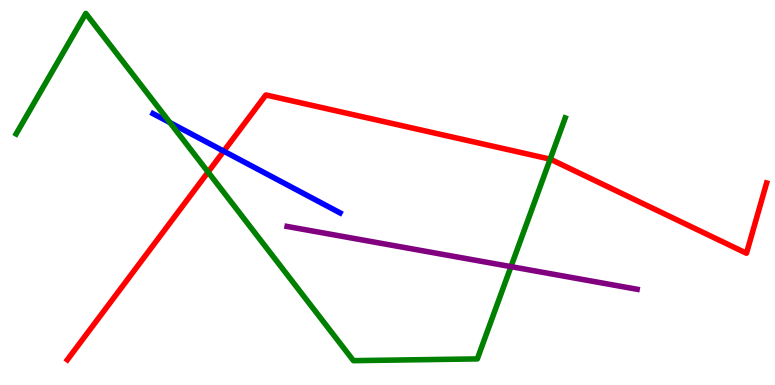[{'lines': ['blue', 'red'], 'intersections': [{'x': 2.89, 'y': 6.07}]}, {'lines': ['green', 'red'], 'intersections': [{'x': 2.68, 'y': 5.53}, {'x': 7.1, 'y': 5.87}]}, {'lines': ['purple', 'red'], 'intersections': []}, {'lines': ['blue', 'green'], 'intersections': [{'x': 2.19, 'y': 6.81}]}, {'lines': ['blue', 'purple'], 'intersections': []}, {'lines': ['green', 'purple'], 'intersections': [{'x': 6.59, 'y': 3.07}]}]